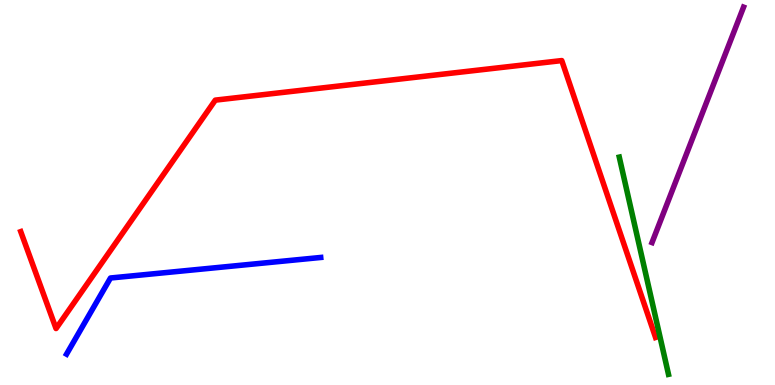[{'lines': ['blue', 'red'], 'intersections': []}, {'lines': ['green', 'red'], 'intersections': []}, {'lines': ['purple', 'red'], 'intersections': []}, {'lines': ['blue', 'green'], 'intersections': []}, {'lines': ['blue', 'purple'], 'intersections': []}, {'lines': ['green', 'purple'], 'intersections': []}]